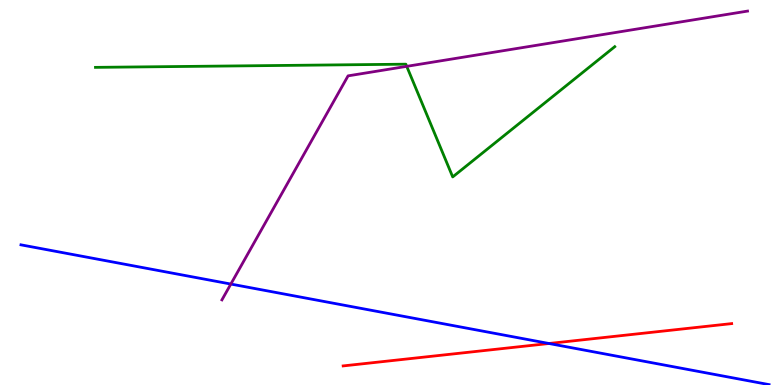[{'lines': ['blue', 'red'], 'intersections': [{'x': 7.08, 'y': 1.08}]}, {'lines': ['green', 'red'], 'intersections': []}, {'lines': ['purple', 'red'], 'intersections': []}, {'lines': ['blue', 'green'], 'intersections': []}, {'lines': ['blue', 'purple'], 'intersections': [{'x': 2.98, 'y': 2.62}]}, {'lines': ['green', 'purple'], 'intersections': [{'x': 5.25, 'y': 8.28}]}]